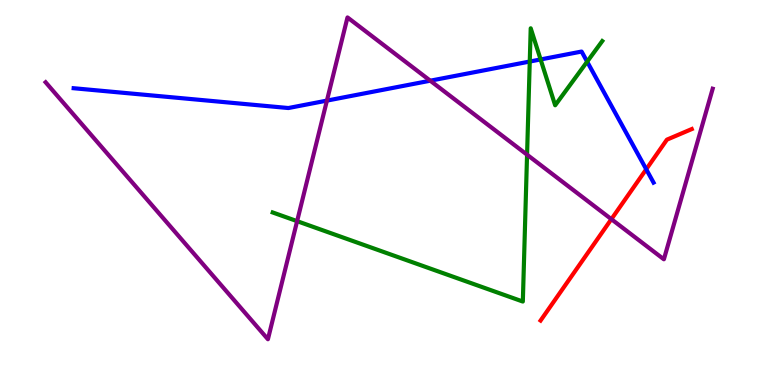[{'lines': ['blue', 'red'], 'intersections': [{'x': 8.34, 'y': 5.6}]}, {'lines': ['green', 'red'], 'intersections': []}, {'lines': ['purple', 'red'], 'intersections': [{'x': 7.89, 'y': 4.31}]}, {'lines': ['blue', 'green'], 'intersections': [{'x': 6.84, 'y': 8.4}, {'x': 6.98, 'y': 8.46}, {'x': 7.58, 'y': 8.4}]}, {'lines': ['blue', 'purple'], 'intersections': [{'x': 4.22, 'y': 7.39}, {'x': 5.55, 'y': 7.9}]}, {'lines': ['green', 'purple'], 'intersections': [{'x': 3.83, 'y': 4.26}, {'x': 6.8, 'y': 5.98}]}]